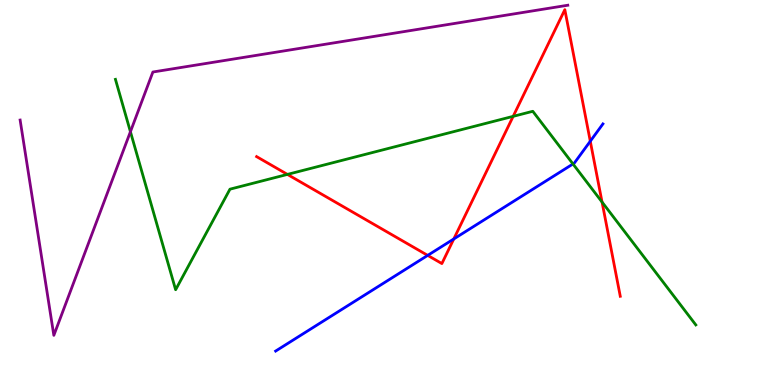[{'lines': ['blue', 'red'], 'intersections': [{'x': 5.52, 'y': 3.37}, {'x': 5.86, 'y': 3.79}, {'x': 7.62, 'y': 6.33}]}, {'lines': ['green', 'red'], 'intersections': [{'x': 3.71, 'y': 5.47}, {'x': 6.62, 'y': 6.98}, {'x': 7.77, 'y': 4.75}]}, {'lines': ['purple', 'red'], 'intersections': []}, {'lines': ['blue', 'green'], 'intersections': [{'x': 7.39, 'y': 5.74}]}, {'lines': ['blue', 'purple'], 'intersections': []}, {'lines': ['green', 'purple'], 'intersections': [{'x': 1.68, 'y': 6.58}]}]